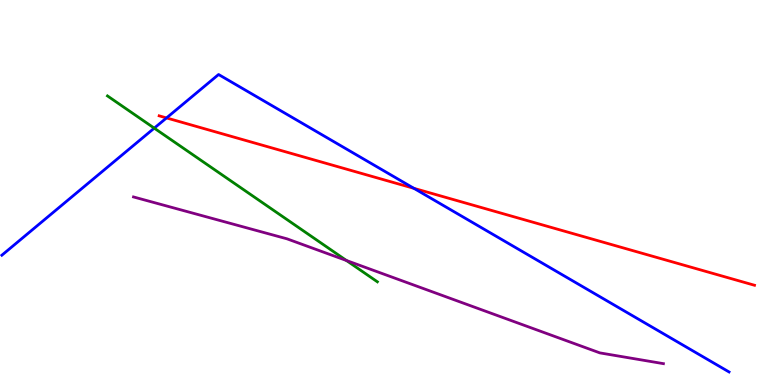[{'lines': ['blue', 'red'], 'intersections': [{'x': 2.15, 'y': 6.94}, {'x': 5.34, 'y': 5.11}]}, {'lines': ['green', 'red'], 'intersections': []}, {'lines': ['purple', 'red'], 'intersections': []}, {'lines': ['blue', 'green'], 'intersections': [{'x': 1.99, 'y': 6.67}]}, {'lines': ['blue', 'purple'], 'intersections': []}, {'lines': ['green', 'purple'], 'intersections': [{'x': 4.47, 'y': 3.23}]}]